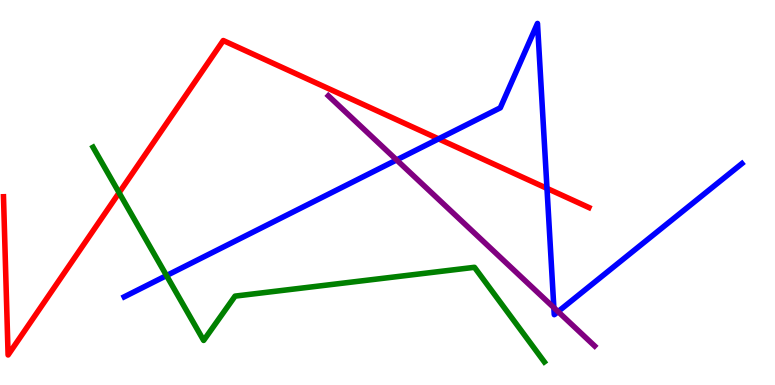[{'lines': ['blue', 'red'], 'intersections': [{'x': 5.66, 'y': 6.39}, {'x': 7.06, 'y': 5.11}]}, {'lines': ['green', 'red'], 'intersections': [{'x': 1.54, 'y': 4.99}]}, {'lines': ['purple', 'red'], 'intersections': []}, {'lines': ['blue', 'green'], 'intersections': [{'x': 2.15, 'y': 2.84}]}, {'lines': ['blue', 'purple'], 'intersections': [{'x': 5.12, 'y': 5.85}, {'x': 7.15, 'y': 2.01}, {'x': 7.2, 'y': 1.91}]}, {'lines': ['green', 'purple'], 'intersections': []}]